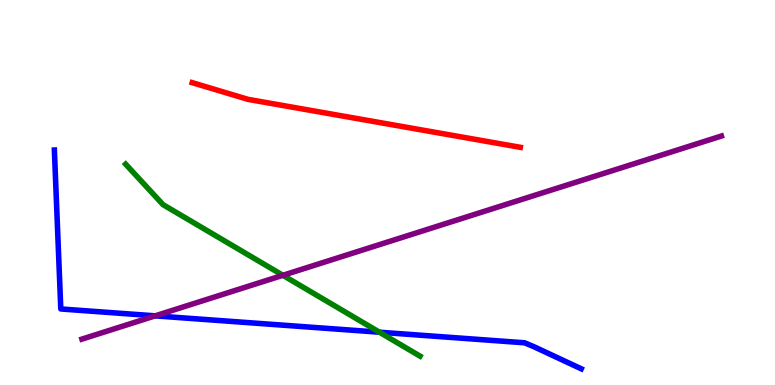[{'lines': ['blue', 'red'], 'intersections': []}, {'lines': ['green', 'red'], 'intersections': []}, {'lines': ['purple', 'red'], 'intersections': []}, {'lines': ['blue', 'green'], 'intersections': [{'x': 4.9, 'y': 1.37}]}, {'lines': ['blue', 'purple'], 'intersections': [{'x': 2.0, 'y': 1.8}]}, {'lines': ['green', 'purple'], 'intersections': [{'x': 3.65, 'y': 2.85}]}]